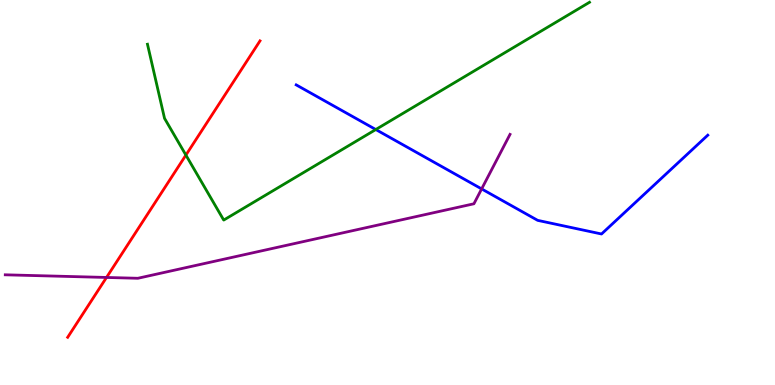[{'lines': ['blue', 'red'], 'intersections': []}, {'lines': ['green', 'red'], 'intersections': [{'x': 2.4, 'y': 5.97}]}, {'lines': ['purple', 'red'], 'intersections': [{'x': 1.37, 'y': 2.79}]}, {'lines': ['blue', 'green'], 'intersections': [{'x': 4.85, 'y': 6.64}]}, {'lines': ['blue', 'purple'], 'intersections': [{'x': 6.21, 'y': 5.09}]}, {'lines': ['green', 'purple'], 'intersections': []}]